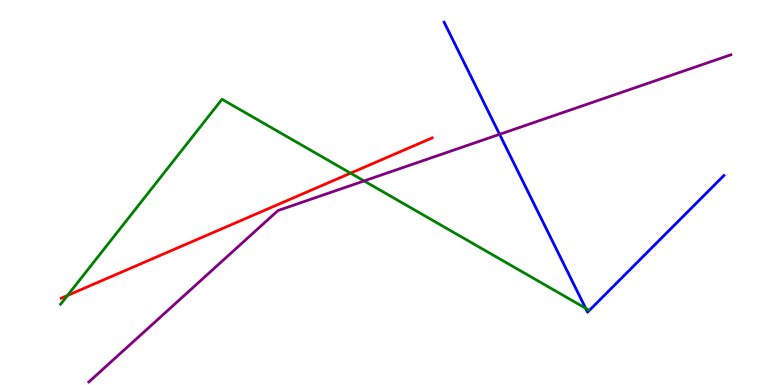[{'lines': ['blue', 'red'], 'intersections': []}, {'lines': ['green', 'red'], 'intersections': [{'x': 0.871, 'y': 2.33}, {'x': 4.52, 'y': 5.5}]}, {'lines': ['purple', 'red'], 'intersections': []}, {'lines': ['blue', 'green'], 'intersections': [{'x': 7.56, 'y': 1.99}]}, {'lines': ['blue', 'purple'], 'intersections': [{'x': 6.45, 'y': 6.51}]}, {'lines': ['green', 'purple'], 'intersections': [{'x': 4.7, 'y': 5.3}]}]